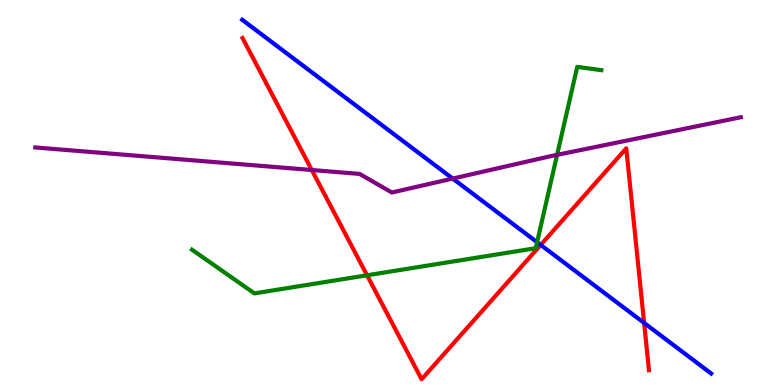[{'lines': ['blue', 'red'], 'intersections': [{'x': 6.98, 'y': 3.64}, {'x': 8.31, 'y': 1.61}]}, {'lines': ['green', 'red'], 'intersections': [{'x': 4.74, 'y': 2.85}]}, {'lines': ['purple', 'red'], 'intersections': [{'x': 4.02, 'y': 5.58}]}, {'lines': ['blue', 'green'], 'intersections': [{'x': 6.93, 'y': 3.71}]}, {'lines': ['blue', 'purple'], 'intersections': [{'x': 5.84, 'y': 5.36}]}, {'lines': ['green', 'purple'], 'intersections': [{'x': 7.19, 'y': 5.98}]}]